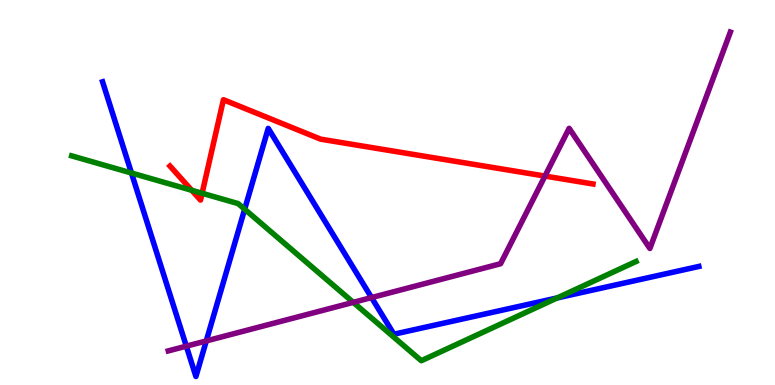[{'lines': ['blue', 'red'], 'intersections': []}, {'lines': ['green', 'red'], 'intersections': [{'x': 2.47, 'y': 5.06}, {'x': 2.61, 'y': 4.98}]}, {'lines': ['purple', 'red'], 'intersections': [{'x': 7.03, 'y': 5.43}]}, {'lines': ['blue', 'green'], 'intersections': [{'x': 1.7, 'y': 5.51}, {'x': 3.16, 'y': 4.57}, {'x': 7.19, 'y': 2.26}]}, {'lines': ['blue', 'purple'], 'intersections': [{'x': 2.4, 'y': 1.01}, {'x': 2.66, 'y': 1.14}, {'x': 4.79, 'y': 2.27}]}, {'lines': ['green', 'purple'], 'intersections': [{'x': 4.56, 'y': 2.15}]}]